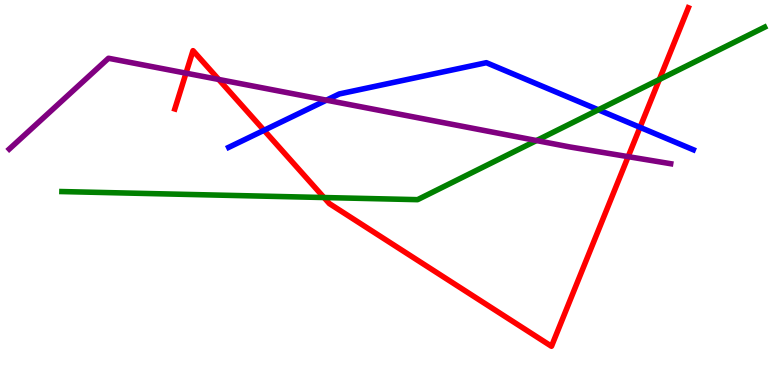[{'lines': ['blue', 'red'], 'intersections': [{'x': 3.41, 'y': 6.62}, {'x': 8.26, 'y': 6.69}]}, {'lines': ['green', 'red'], 'intersections': [{'x': 4.18, 'y': 4.87}, {'x': 8.51, 'y': 7.94}]}, {'lines': ['purple', 'red'], 'intersections': [{'x': 2.4, 'y': 8.1}, {'x': 2.82, 'y': 7.94}, {'x': 8.11, 'y': 5.93}]}, {'lines': ['blue', 'green'], 'intersections': [{'x': 7.72, 'y': 7.15}]}, {'lines': ['blue', 'purple'], 'intersections': [{'x': 4.21, 'y': 7.4}]}, {'lines': ['green', 'purple'], 'intersections': [{'x': 6.92, 'y': 6.35}]}]